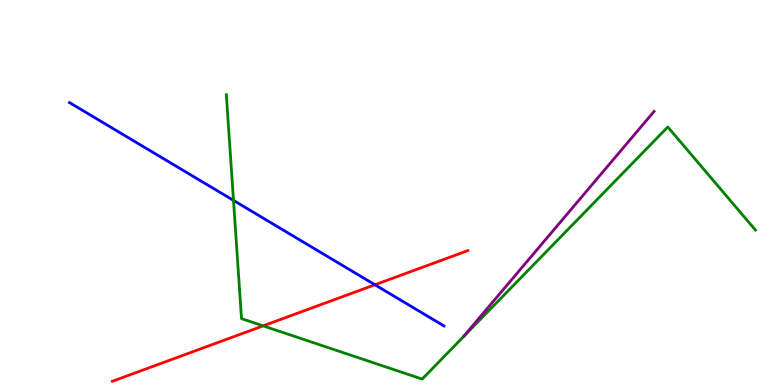[{'lines': ['blue', 'red'], 'intersections': [{'x': 4.84, 'y': 2.6}]}, {'lines': ['green', 'red'], 'intersections': [{'x': 3.4, 'y': 1.54}]}, {'lines': ['purple', 'red'], 'intersections': []}, {'lines': ['blue', 'green'], 'intersections': [{'x': 3.01, 'y': 4.79}]}, {'lines': ['blue', 'purple'], 'intersections': []}, {'lines': ['green', 'purple'], 'intersections': []}]